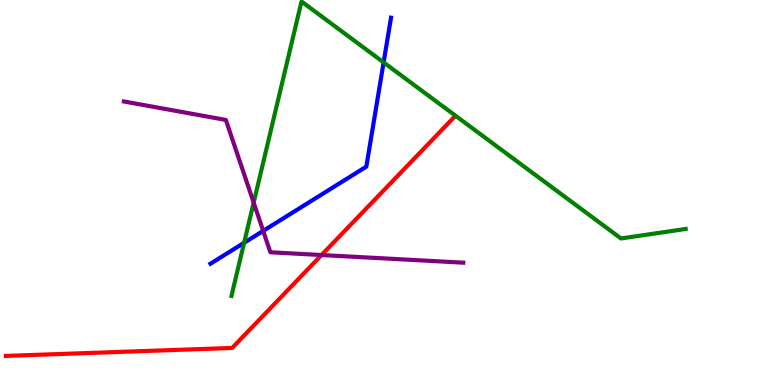[{'lines': ['blue', 'red'], 'intersections': []}, {'lines': ['green', 'red'], 'intersections': []}, {'lines': ['purple', 'red'], 'intersections': [{'x': 4.15, 'y': 3.38}]}, {'lines': ['blue', 'green'], 'intersections': [{'x': 3.15, 'y': 3.69}, {'x': 4.95, 'y': 8.38}]}, {'lines': ['blue', 'purple'], 'intersections': [{'x': 3.4, 'y': 4.0}]}, {'lines': ['green', 'purple'], 'intersections': [{'x': 3.27, 'y': 4.74}]}]